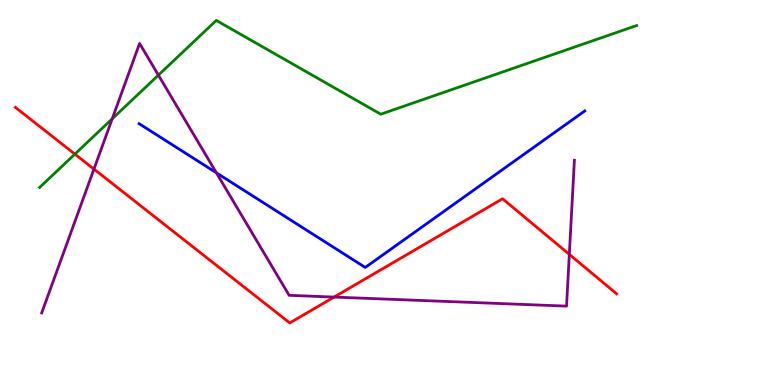[{'lines': ['blue', 'red'], 'intersections': []}, {'lines': ['green', 'red'], 'intersections': [{'x': 0.966, 'y': 6.0}]}, {'lines': ['purple', 'red'], 'intersections': [{'x': 1.21, 'y': 5.61}, {'x': 4.31, 'y': 2.28}, {'x': 7.35, 'y': 3.39}]}, {'lines': ['blue', 'green'], 'intersections': []}, {'lines': ['blue', 'purple'], 'intersections': [{'x': 2.79, 'y': 5.51}]}, {'lines': ['green', 'purple'], 'intersections': [{'x': 1.45, 'y': 6.91}, {'x': 2.04, 'y': 8.05}]}]